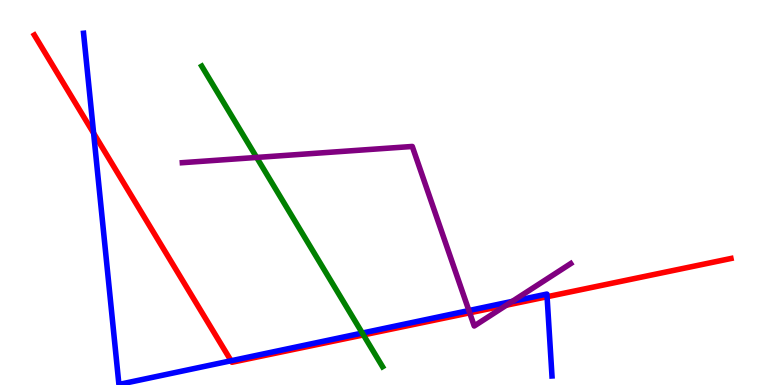[{'lines': ['blue', 'red'], 'intersections': [{'x': 1.21, 'y': 6.54}, {'x': 2.98, 'y': 0.63}, {'x': 7.06, 'y': 2.29}]}, {'lines': ['green', 'red'], 'intersections': [{'x': 4.69, 'y': 1.3}]}, {'lines': ['purple', 'red'], 'intersections': [{'x': 6.06, 'y': 1.87}, {'x': 6.53, 'y': 2.07}]}, {'lines': ['blue', 'green'], 'intersections': [{'x': 4.67, 'y': 1.35}]}, {'lines': ['blue', 'purple'], 'intersections': [{'x': 6.05, 'y': 1.93}, {'x': 6.61, 'y': 2.17}]}, {'lines': ['green', 'purple'], 'intersections': [{'x': 3.31, 'y': 5.91}]}]